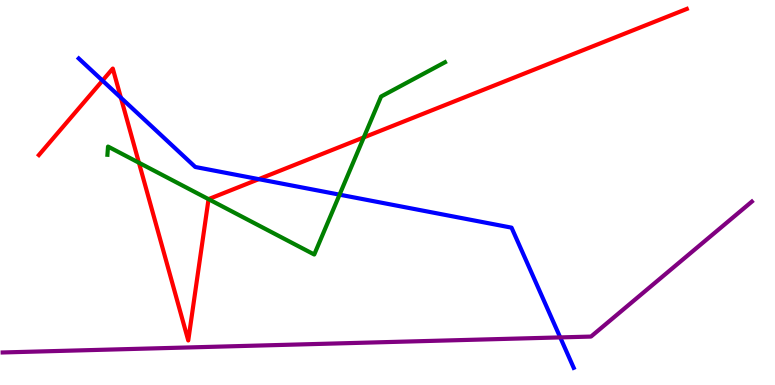[{'lines': ['blue', 'red'], 'intersections': [{'x': 1.32, 'y': 7.91}, {'x': 1.56, 'y': 7.46}, {'x': 3.34, 'y': 5.35}]}, {'lines': ['green', 'red'], 'intersections': [{'x': 1.79, 'y': 5.77}, {'x': 2.69, 'y': 4.83}, {'x': 4.69, 'y': 6.43}]}, {'lines': ['purple', 'red'], 'intersections': []}, {'lines': ['blue', 'green'], 'intersections': [{'x': 4.38, 'y': 4.94}]}, {'lines': ['blue', 'purple'], 'intersections': [{'x': 7.23, 'y': 1.24}]}, {'lines': ['green', 'purple'], 'intersections': []}]